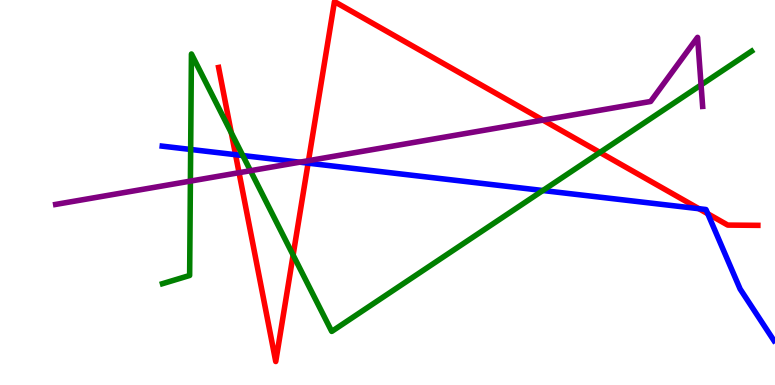[{'lines': ['blue', 'red'], 'intersections': [{'x': 3.04, 'y': 5.98}, {'x': 3.98, 'y': 5.76}, {'x': 9.02, 'y': 4.58}, {'x': 9.13, 'y': 4.45}]}, {'lines': ['green', 'red'], 'intersections': [{'x': 2.98, 'y': 6.55}, {'x': 3.78, 'y': 3.38}, {'x': 7.74, 'y': 6.04}]}, {'lines': ['purple', 'red'], 'intersections': [{'x': 3.08, 'y': 5.51}, {'x': 3.98, 'y': 5.83}, {'x': 7.01, 'y': 6.88}]}, {'lines': ['blue', 'green'], 'intersections': [{'x': 2.46, 'y': 6.12}, {'x': 3.13, 'y': 5.96}, {'x': 7.0, 'y': 5.05}]}, {'lines': ['blue', 'purple'], 'intersections': [{'x': 3.87, 'y': 5.79}]}, {'lines': ['green', 'purple'], 'intersections': [{'x': 2.46, 'y': 5.3}, {'x': 3.23, 'y': 5.57}, {'x': 9.05, 'y': 7.79}]}]